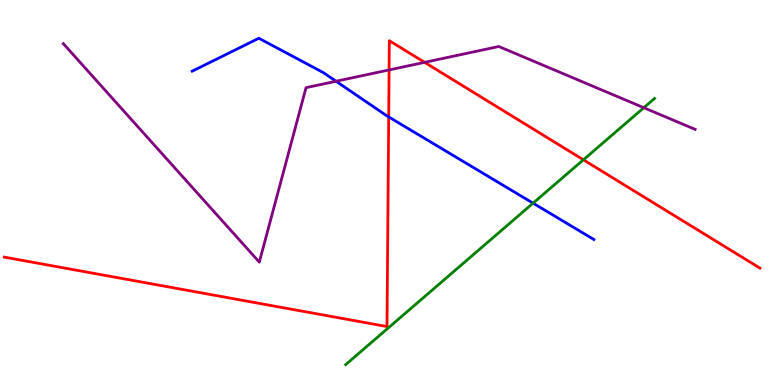[{'lines': ['blue', 'red'], 'intersections': [{'x': 5.02, 'y': 6.96}]}, {'lines': ['green', 'red'], 'intersections': [{'x': 7.53, 'y': 5.85}]}, {'lines': ['purple', 'red'], 'intersections': [{'x': 5.02, 'y': 8.18}, {'x': 5.48, 'y': 8.38}]}, {'lines': ['blue', 'green'], 'intersections': [{'x': 6.88, 'y': 4.72}]}, {'lines': ['blue', 'purple'], 'intersections': [{'x': 4.34, 'y': 7.89}]}, {'lines': ['green', 'purple'], 'intersections': [{'x': 8.31, 'y': 7.2}]}]